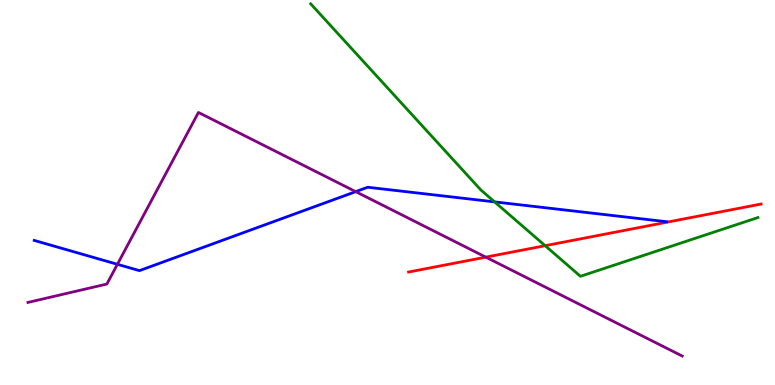[{'lines': ['blue', 'red'], 'intersections': []}, {'lines': ['green', 'red'], 'intersections': [{'x': 7.03, 'y': 3.62}]}, {'lines': ['purple', 'red'], 'intersections': [{'x': 6.27, 'y': 3.32}]}, {'lines': ['blue', 'green'], 'intersections': [{'x': 6.38, 'y': 4.76}]}, {'lines': ['blue', 'purple'], 'intersections': [{'x': 1.51, 'y': 3.14}, {'x': 4.59, 'y': 5.02}]}, {'lines': ['green', 'purple'], 'intersections': []}]